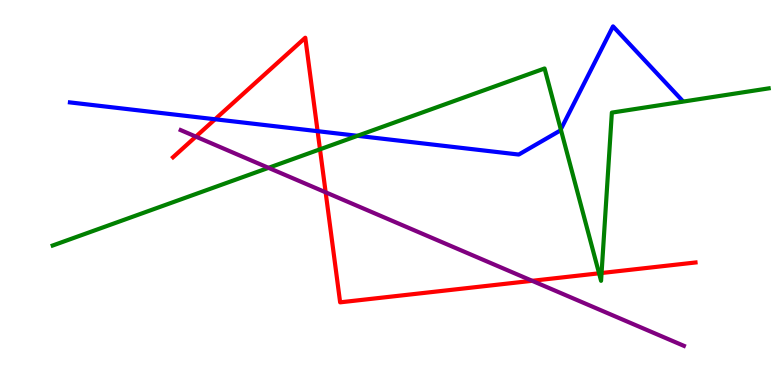[{'lines': ['blue', 'red'], 'intersections': [{'x': 2.77, 'y': 6.9}, {'x': 4.1, 'y': 6.59}]}, {'lines': ['green', 'red'], 'intersections': [{'x': 4.13, 'y': 6.12}, {'x': 7.73, 'y': 2.9}, {'x': 7.76, 'y': 2.91}]}, {'lines': ['purple', 'red'], 'intersections': [{'x': 2.53, 'y': 6.45}, {'x': 4.2, 'y': 5.0}, {'x': 6.87, 'y': 2.71}]}, {'lines': ['blue', 'green'], 'intersections': [{'x': 4.61, 'y': 6.47}, {'x': 7.24, 'y': 6.64}]}, {'lines': ['blue', 'purple'], 'intersections': []}, {'lines': ['green', 'purple'], 'intersections': [{'x': 3.46, 'y': 5.64}]}]